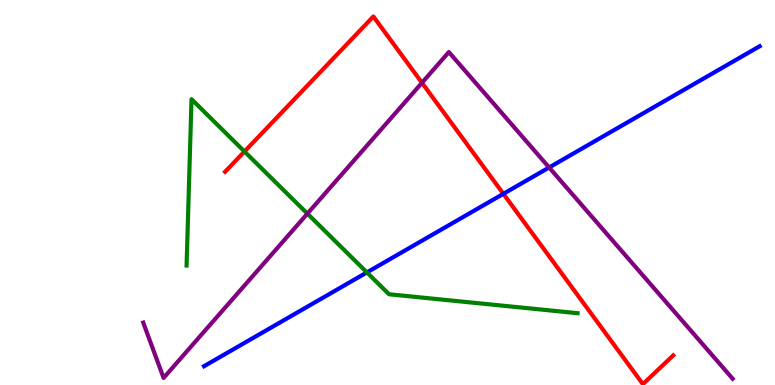[{'lines': ['blue', 'red'], 'intersections': [{'x': 6.5, 'y': 4.97}]}, {'lines': ['green', 'red'], 'intersections': [{'x': 3.15, 'y': 6.06}]}, {'lines': ['purple', 'red'], 'intersections': [{'x': 5.44, 'y': 7.85}]}, {'lines': ['blue', 'green'], 'intersections': [{'x': 4.73, 'y': 2.92}]}, {'lines': ['blue', 'purple'], 'intersections': [{'x': 7.09, 'y': 5.65}]}, {'lines': ['green', 'purple'], 'intersections': [{'x': 3.97, 'y': 4.45}]}]